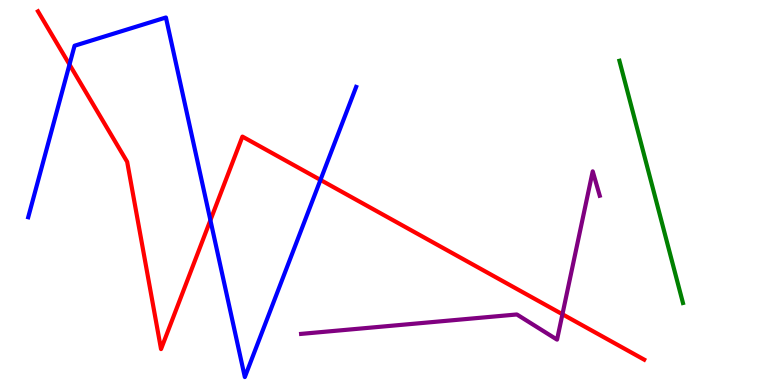[{'lines': ['blue', 'red'], 'intersections': [{'x': 0.897, 'y': 8.32}, {'x': 2.71, 'y': 4.28}, {'x': 4.14, 'y': 5.33}]}, {'lines': ['green', 'red'], 'intersections': []}, {'lines': ['purple', 'red'], 'intersections': [{'x': 7.26, 'y': 1.84}]}, {'lines': ['blue', 'green'], 'intersections': []}, {'lines': ['blue', 'purple'], 'intersections': []}, {'lines': ['green', 'purple'], 'intersections': []}]